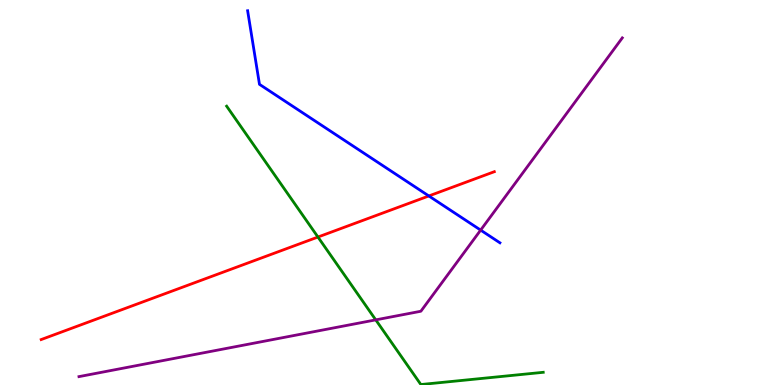[{'lines': ['blue', 'red'], 'intersections': [{'x': 5.53, 'y': 4.91}]}, {'lines': ['green', 'red'], 'intersections': [{'x': 4.1, 'y': 3.84}]}, {'lines': ['purple', 'red'], 'intersections': []}, {'lines': ['blue', 'green'], 'intersections': []}, {'lines': ['blue', 'purple'], 'intersections': [{'x': 6.2, 'y': 4.02}]}, {'lines': ['green', 'purple'], 'intersections': [{'x': 4.85, 'y': 1.69}]}]